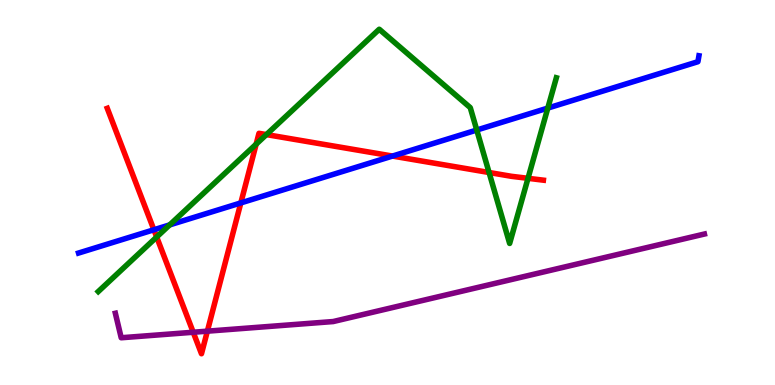[{'lines': ['blue', 'red'], 'intersections': [{'x': 1.99, 'y': 4.03}, {'x': 3.11, 'y': 4.73}, {'x': 5.06, 'y': 5.95}]}, {'lines': ['green', 'red'], 'intersections': [{'x': 2.02, 'y': 3.84}, {'x': 3.31, 'y': 6.26}, {'x': 3.44, 'y': 6.5}, {'x': 6.31, 'y': 5.52}, {'x': 6.81, 'y': 5.37}]}, {'lines': ['purple', 'red'], 'intersections': [{'x': 2.49, 'y': 1.37}, {'x': 2.68, 'y': 1.4}]}, {'lines': ['blue', 'green'], 'intersections': [{'x': 2.19, 'y': 4.16}, {'x': 6.15, 'y': 6.62}, {'x': 7.07, 'y': 7.19}]}, {'lines': ['blue', 'purple'], 'intersections': []}, {'lines': ['green', 'purple'], 'intersections': []}]